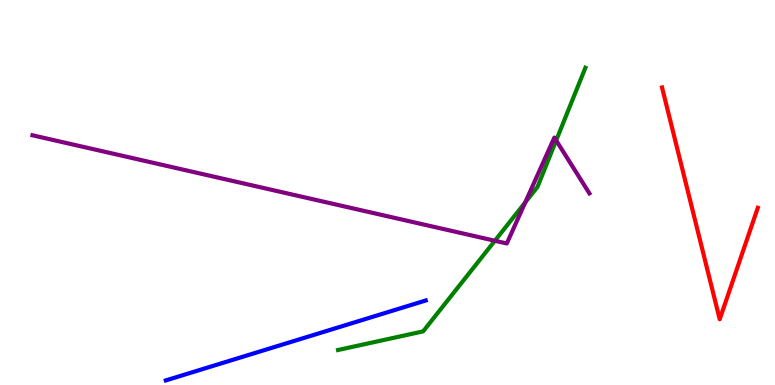[{'lines': ['blue', 'red'], 'intersections': []}, {'lines': ['green', 'red'], 'intersections': []}, {'lines': ['purple', 'red'], 'intersections': []}, {'lines': ['blue', 'green'], 'intersections': []}, {'lines': ['blue', 'purple'], 'intersections': []}, {'lines': ['green', 'purple'], 'intersections': [{'x': 6.39, 'y': 3.75}, {'x': 6.78, 'y': 4.74}, {'x': 7.18, 'y': 6.35}]}]